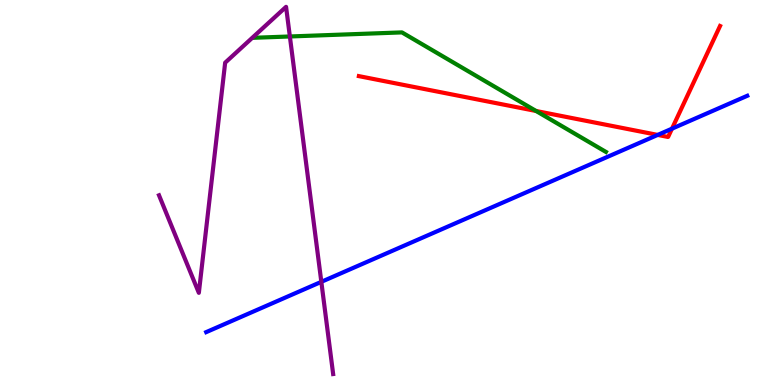[{'lines': ['blue', 'red'], 'intersections': [{'x': 8.49, 'y': 6.5}, {'x': 8.67, 'y': 6.66}]}, {'lines': ['green', 'red'], 'intersections': [{'x': 6.92, 'y': 7.12}]}, {'lines': ['purple', 'red'], 'intersections': []}, {'lines': ['blue', 'green'], 'intersections': []}, {'lines': ['blue', 'purple'], 'intersections': [{'x': 4.15, 'y': 2.68}]}, {'lines': ['green', 'purple'], 'intersections': [{'x': 3.74, 'y': 9.05}]}]